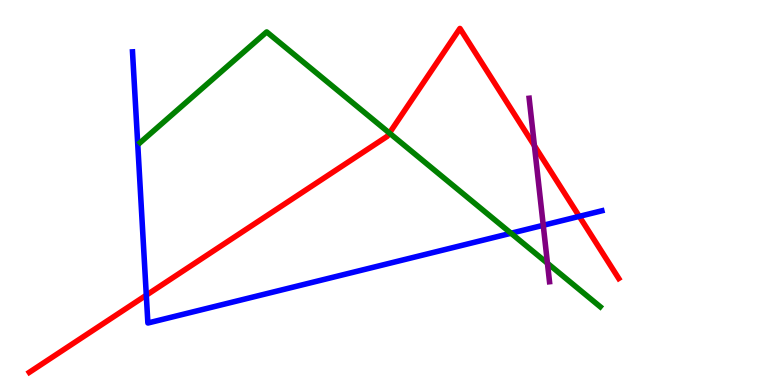[{'lines': ['blue', 'red'], 'intersections': [{'x': 1.89, 'y': 2.33}, {'x': 7.47, 'y': 4.38}]}, {'lines': ['green', 'red'], 'intersections': [{'x': 5.02, 'y': 6.54}]}, {'lines': ['purple', 'red'], 'intersections': [{'x': 6.9, 'y': 6.22}]}, {'lines': ['blue', 'green'], 'intersections': [{'x': 6.59, 'y': 3.94}]}, {'lines': ['blue', 'purple'], 'intersections': [{'x': 7.01, 'y': 4.15}]}, {'lines': ['green', 'purple'], 'intersections': [{'x': 7.06, 'y': 3.16}]}]